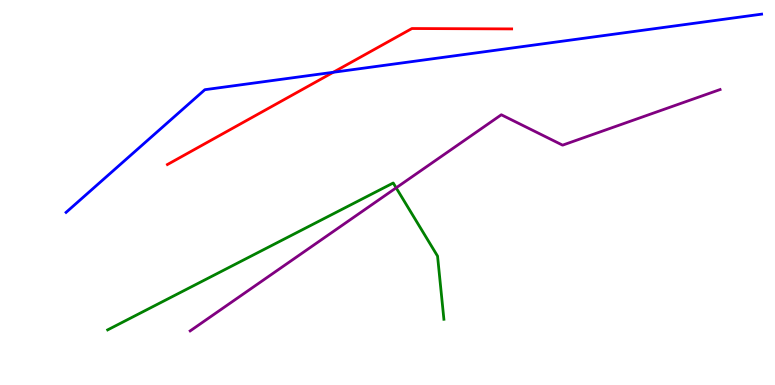[{'lines': ['blue', 'red'], 'intersections': [{'x': 4.3, 'y': 8.12}]}, {'lines': ['green', 'red'], 'intersections': []}, {'lines': ['purple', 'red'], 'intersections': []}, {'lines': ['blue', 'green'], 'intersections': []}, {'lines': ['blue', 'purple'], 'intersections': []}, {'lines': ['green', 'purple'], 'intersections': [{'x': 5.11, 'y': 5.12}]}]